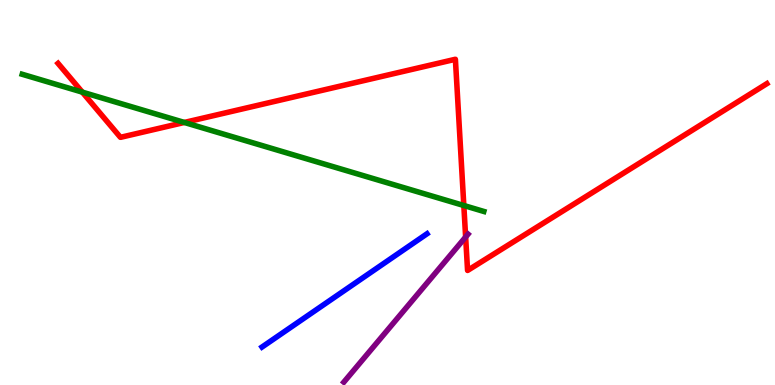[{'lines': ['blue', 'red'], 'intersections': []}, {'lines': ['green', 'red'], 'intersections': [{'x': 1.06, 'y': 7.61}, {'x': 2.38, 'y': 6.82}, {'x': 5.98, 'y': 4.66}]}, {'lines': ['purple', 'red'], 'intersections': [{'x': 6.01, 'y': 3.84}]}, {'lines': ['blue', 'green'], 'intersections': []}, {'lines': ['blue', 'purple'], 'intersections': []}, {'lines': ['green', 'purple'], 'intersections': []}]